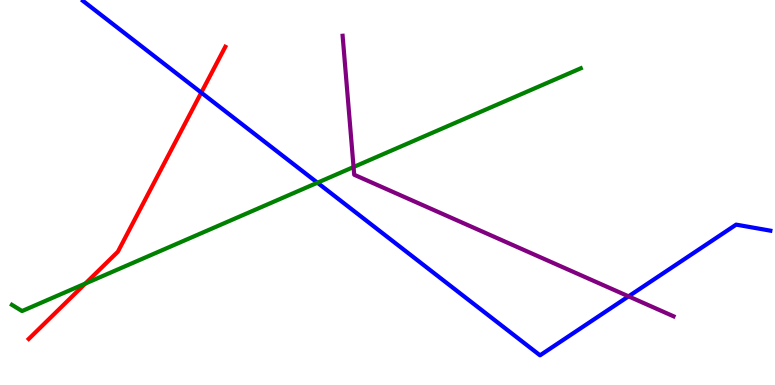[{'lines': ['blue', 'red'], 'intersections': [{'x': 2.6, 'y': 7.59}]}, {'lines': ['green', 'red'], 'intersections': [{'x': 1.1, 'y': 2.63}]}, {'lines': ['purple', 'red'], 'intersections': []}, {'lines': ['blue', 'green'], 'intersections': [{'x': 4.1, 'y': 5.25}]}, {'lines': ['blue', 'purple'], 'intersections': [{'x': 8.11, 'y': 2.3}]}, {'lines': ['green', 'purple'], 'intersections': [{'x': 4.56, 'y': 5.66}]}]